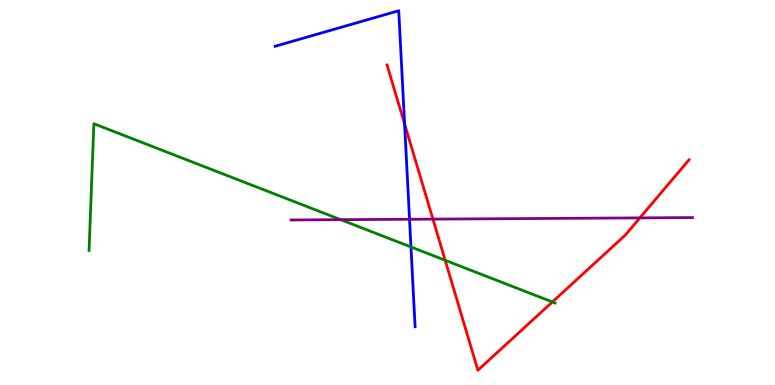[{'lines': ['blue', 'red'], 'intersections': [{'x': 5.22, 'y': 6.78}]}, {'lines': ['green', 'red'], 'intersections': [{'x': 5.74, 'y': 3.24}, {'x': 7.13, 'y': 2.16}]}, {'lines': ['purple', 'red'], 'intersections': [{'x': 5.59, 'y': 4.31}, {'x': 8.26, 'y': 4.34}]}, {'lines': ['blue', 'green'], 'intersections': [{'x': 5.3, 'y': 3.58}]}, {'lines': ['blue', 'purple'], 'intersections': [{'x': 5.28, 'y': 4.3}]}, {'lines': ['green', 'purple'], 'intersections': [{'x': 4.4, 'y': 4.29}]}]